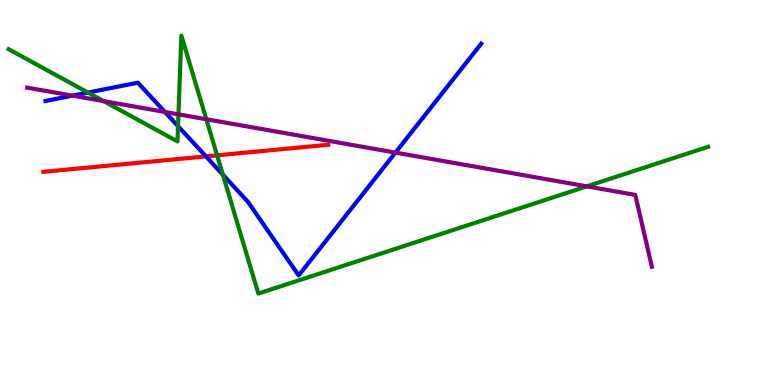[{'lines': ['blue', 'red'], 'intersections': [{'x': 2.66, 'y': 5.94}]}, {'lines': ['green', 'red'], 'intersections': [{'x': 2.8, 'y': 5.97}]}, {'lines': ['purple', 'red'], 'intersections': []}, {'lines': ['blue', 'green'], 'intersections': [{'x': 1.14, 'y': 7.6}, {'x': 2.3, 'y': 6.72}, {'x': 2.88, 'y': 5.46}]}, {'lines': ['blue', 'purple'], 'intersections': [{'x': 0.935, 'y': 7.52}, {'x': 2.13, 'y': 7.09}, {'x': 5.1, 'y': 6.04}]}, {'lines': ['green', 'purple'], 'intersections': [{'x': 1.34, 'y': 7.37}, {'x': 2.3, 'y': 7.03}, {'x': 2.66, 'y': 6.9}, {'x': 7.57, 'y': 5.16}]}]